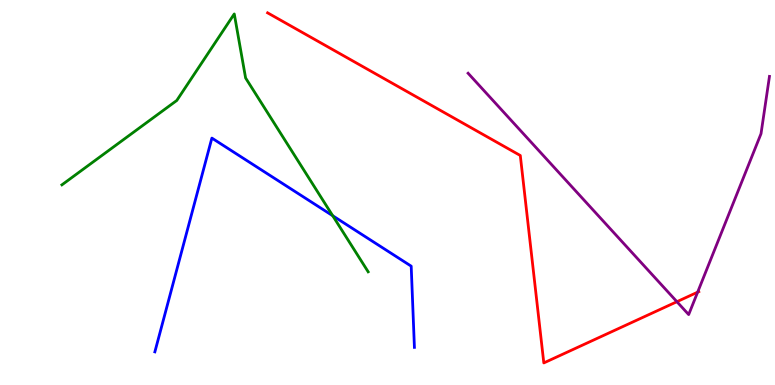[{'lines': ['blue', 'red'], 'intersections': []}, {'lines': ['green', 'red'], 'intersections': []}, {'lines': ['purple', 'red'], 'intersections': [{'x': 8.73, 'y': 2.16}, {'x': 9.0, 'y': 2.41}]}, {'lines': ['blue', 'green'], 'intersections': [{'x': 4.29, 'y': 4.4}]}, {'lines': ['blue', 'purple'], 'intersections': []}, {'lines': ['green', 'purple'], 'intersections': []}]